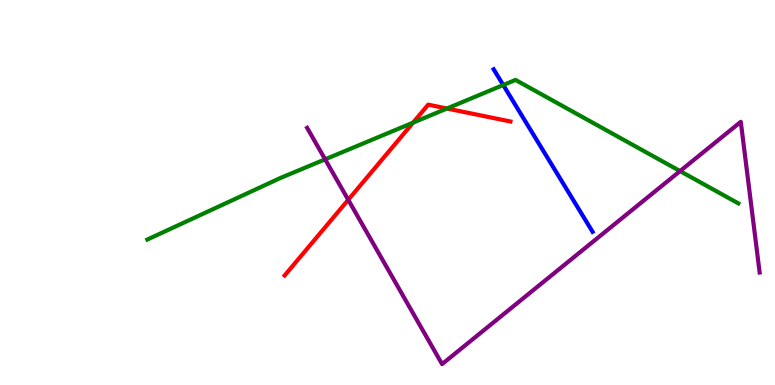[{'lines': ['blue', 'red'], 'intersections': []}, {'lines': ['green', 'red'], 'intersections': [{'x': 5.33, 'y': 6.81}, {'x': 5.77, 'y': 7.18}]}, {'lines': ['purple', 'red'], 'intersections': [{'x': 4.49, 'y': 4.81}]}, {'lines': ['blue', 'green'], 'intersections': [{'x': 6.49, 'y': 7.79}]}, {'lines': ['blue', 'purple'], 'intersections': []}, {'lines': ['green', 'purple'], 'intersections': [{'x': 4.2, 'y': 5.86}, {'x': 8.77, 'y': 5.56}]}]